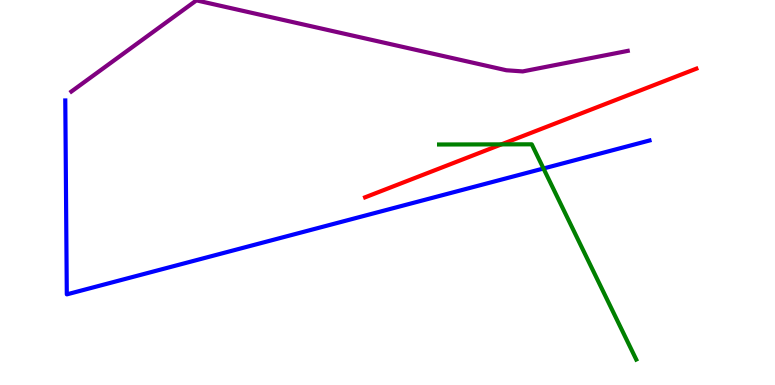[{'lines': ['blue', 'red'], 'intersections': []}, {'lines': ['green', 'red'], 'intersections': [{'x': 6.47, 'y': 6.25}]}, {'lines': ['purple', 'red'], 'intersections': []}, {'lines': ['blue', 'green'], 'intersections': [{'x': 7.01, 'y': 5.62}]}, {'lines': ['blue', 'purple'], 'intersections': []}, {'lines': ['green', 'purple'], 'intersections': []}]